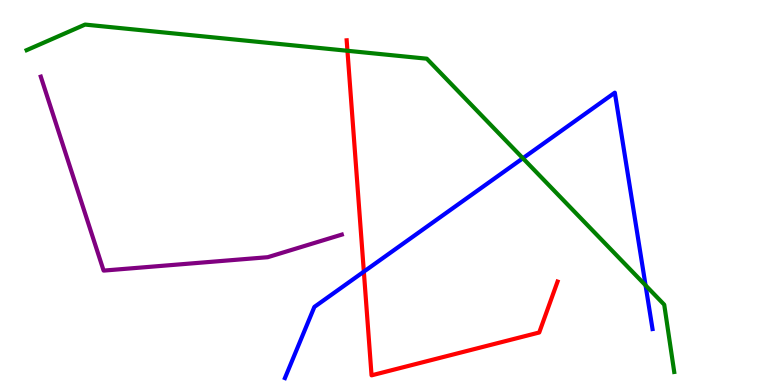[{'lines': ['blue', 'red'], 'intersections': [{'x': 4.69, 'y': 2.94}]}, {'lines': ['green', 'red'], 'intersections': [{'x': 4.48, 'y': 8.68}]}, {'lines': ['purple', 'red'], 'intersections': []}, {'lines': ['blue', 'green'], 'intersections': [{'x': 6.75, 'y': 5.89}, {'x': 8.33, 'y': 2.59}]}, {'lines': ['blue', 'purple'], 'intersections': []}, {'lines': ['green', 'purple'], 'intersections': []}]